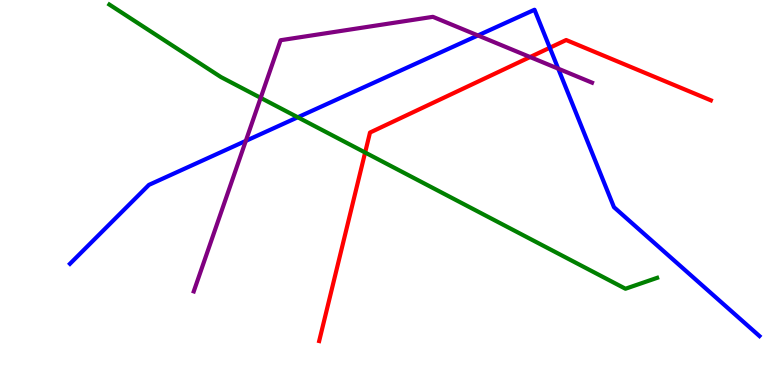[{'lines': ['blue', 'red'], 'intersections': [{'x': 7.09, 'y': 8.76}]}, {'lines': ['green', 'red'], 'intersections': [{'x': 4.71, 'y': 6.04}]}, {'lines': ['purple', 'red'], 'intersections': [{'x': 6.84, 'y': 8.52}]}, {'lines': ['blue', 'green'], 'intersections': [{'x': 3.84, 'y': 6.95}]}, {'lines': ['blue', 'purple'], 'intersections': [{'x': 3.17, 'y': 6.34}, {'x': 6.17, 'y': 9.08}, {'x': 7.2, 'y': 8.22}]}, {'lines': ['green', 'purple'], 'intersections': [{'x': 3.36, 'y': 7.46}]}]